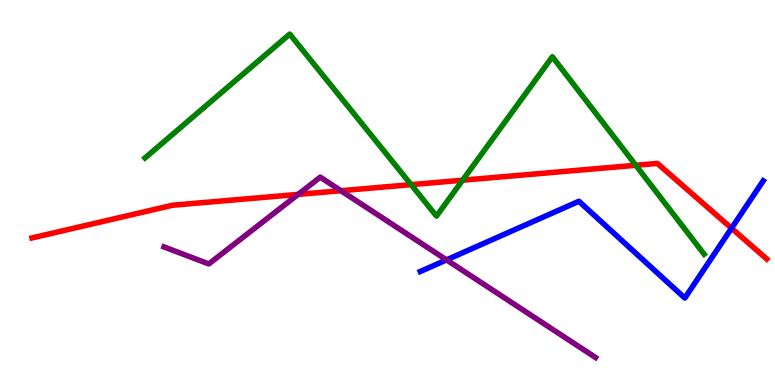[{'lines': ['blue', 'red'], 'intersections': [{'x': 9.44, 'y': 4.07}]}, {'lines': ['green', 'red'], 'intersections': [{'x': 5.3, 'y': 5.2}, {'x': 5.97, 'y': 5.32}, {'x': 8.2, 'y': 5.71}]}, {'lines': ['purple', 'red'], 'intersections': [{'x': 3.85, 'y': 4.95}, {'x': 4.4, 'y': 5.05}]}, {'lines': ['blue', 'green'], 'intersections': []}, {'lines': ['blue', 'purple'], 'intersections': [{'x': 5.76, 'y': 3.25}]}, {'lines': ['green', 'purple'], 'intersections': []}]